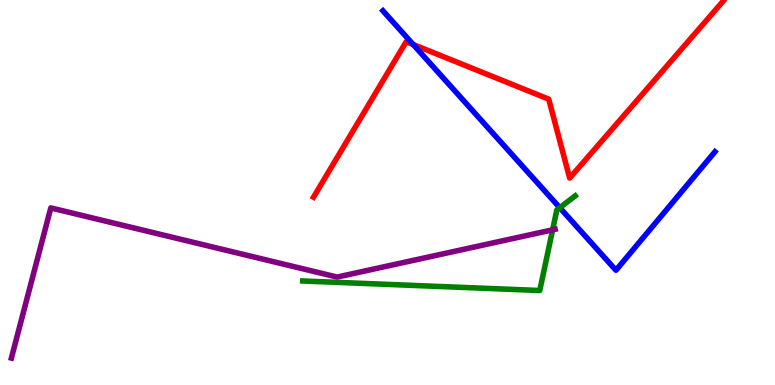[{'lines': ['blue', 'red'], 'intersections': [{'x': 5.33, 'y': 8.84}]}, {'lines': ['green', 'red'], 'intersections': []}, {'lines': ['purple', 'red'], 'intersections': []}, {'lines': ['blue', 'green'], 'intersections': [{'x': 7.22, 'y': 4.6}]}, {'lines': ['blue', 'purple'], 'intersections': []}, {'lines': ['green', 'purple'], 'intersections': [{'x': 7.13, 'y': 4.03}]}]